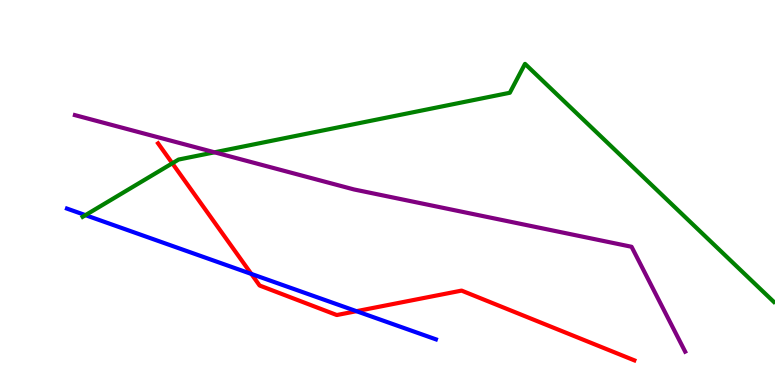[{'lines': ['blue', 'red'], 'intersections': [{'x': 3.24, 'y': 2.89}, {'x': 4.6, 'y': 1.92}]}, {'lines': ['green', 'red'], 'intersections': [{'x': 2.22, 'y': 5.76}]}, {'lines': ['purple', 'red'], 'intersections': []}, {'lines': ['blue', 'green'], 'intersections': [{'x': 1.1, 'y': 4.41}]}, {'lines': ['blue', 'purple'], 'intersections': []}, {'lines': ['green', 'purple'], 'intersections': [{'x': 2.77, 'y': 6.04}]}]